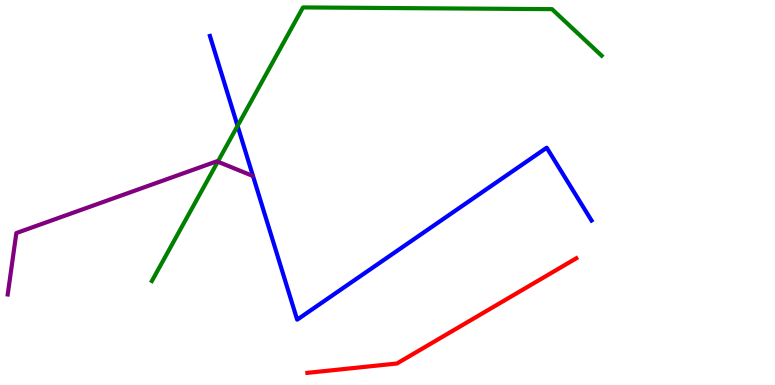[{'lines': ['blue', 'red'], 'intersections': []}, {'lines': ['green', 'red'], 'intersections': []}, {'lines': ['purple', 'red'], 'intersections': []}, {'lines': ['blue', 'green'], 'intersections': [{'x': 3.07, 'y': 6.73}]}, {'lines': ['blue', 'purple'], 'intersections': []}, {'lines': ['green', 'purple'], 'intersections': [{'x': 2.81, 'y': 5.8}]}]